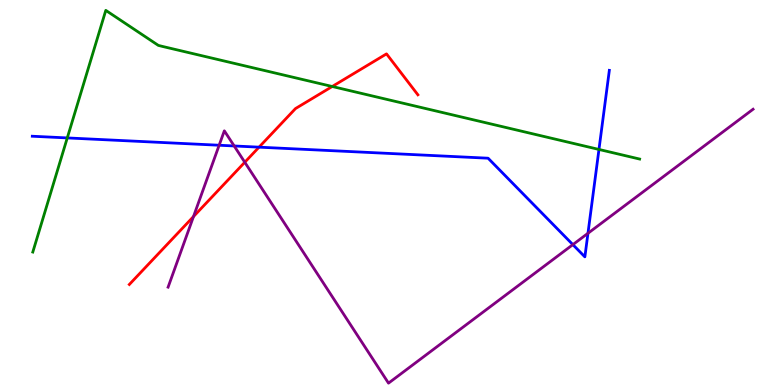[{'lines': ['blue', 'red'], 'intersections': [{'x': 3.34, 'y': 6.18}]}, {'lines': ['green', 'red'], 'intersections': [{'x': 4.29, 'y': 7.75}]}, {'lines': ['purple', 'red'], 'intersections': [{'x': 2.5, 'y': 4.38}, {'x': 3.16, 'y': 5.79}]}, {'lines': ['blue', 'green'], 'intersections': [{'x': 0.868, 'y': 6.42}, {'x': 7.73, 'y': 6.12}]}, {'lines': ['blue', 'purple'], 'intersections': [{'x': 2.83, 'y': 6.23}, {'x': 3.02, 'y': 6.21}, {'x': 7.39, 'y': 3.65}, {'x': 7.59, 'y': 3.94}]}, {'lines': ['green', 'purple'], 'intersections': []}]